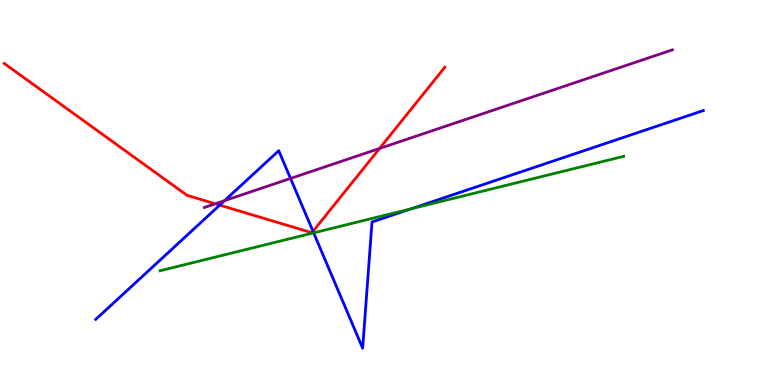[{'lines': ['blue', 'red'], 'intersections': [{'x': 2.84, 'y': 4.67}, {'x': 4.04, 'y': 3.99}]}, {'lines': ['green', 'red'], 'intersections': []}, {'lines': ['purple', 'red'], 'intersections': [{'x': 2.78, 'y': 4.71}, {'x': 4.9, 'y': 6.14}]}, {'lines': ['blue', 'green'], 'intersections': [{'x': 4.05, 'y': 3.95}, {'x': 5.31, 'y': 4.58}]}, {'lines': ['blue', 'purple'], 'intersections': [{'x': 2.9, 'y': 4.79}, {'x': 3.75, 'y': 5.37}]}, {'lines': ['green', 'purple'], 'intersections': []}]